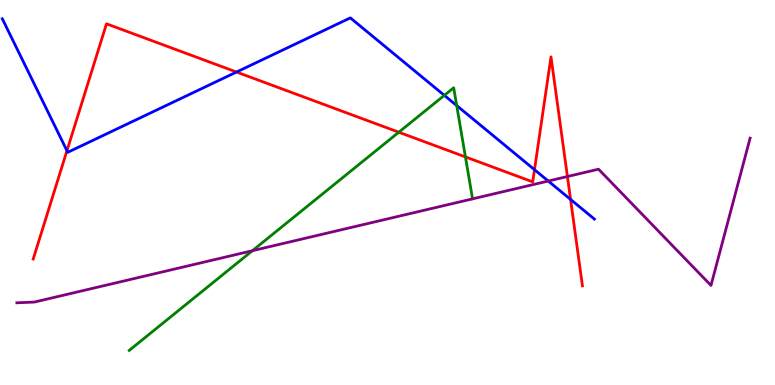[{'lines': ['blue', 'red'], 'intersections': [{'x': 0.864, 'y': 6.09}, {'x': 3.05, 'y': 8.13}, {'x': 6.9, 'y': 5.59}, {'x': 7.36, 'y': 4.82}]}, {'lines': ['green', 'red'], 'intersections': [{'x': 5.15, 'y': 6.57}, {'x': 6.01, 'y': 5.92}]}, {'lines': ['purple', 'red'], 'intersections': [{'x': 7.32, 'y': 5.42}]}, {'lines': ['blue', 'green'], 'intersections': [{'x': 5.73, 'y': 7.52}, {'x': 5.89, 'y': 7.26}]}, {'lines': ['blue', 'purple'], 'intersections': [{'x': 7.07, 'y': 5.3}]}, {'lines': ['green', 'purple'], 'intersections': [{'x': 3.26, 'y': 3.49}]}]